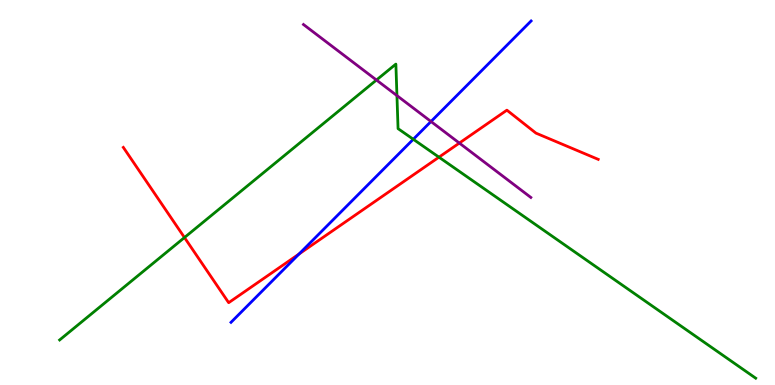[{'lines': ['blue', 'red'], 'intersections': [{'x': 3.86, 'y': 3.4}]}, {'lines': ['green', 'red'], 'intersections': [{'x': 2.38, 'y': 3.83}, {'x': 5.66, 'y': 5.92}]}, {'lines': ['purple', 'red'], 'intersections': [{'x': 5.93, 'y': 6.28}]}, {'lines': ['blue', 'green'], 'intersections': [{'x': 5.33, 'y': 6.38}]}, {'lines': ['blue', 'purple'], 'intersections': [{'x': 5.56, 'y': 6.84}]}, {'lines': ['green', 'purple'], 'intersections': [{'x': 4.86, 'y': 7.92}, {'x': 5.12, 'y': 7.52}]}]